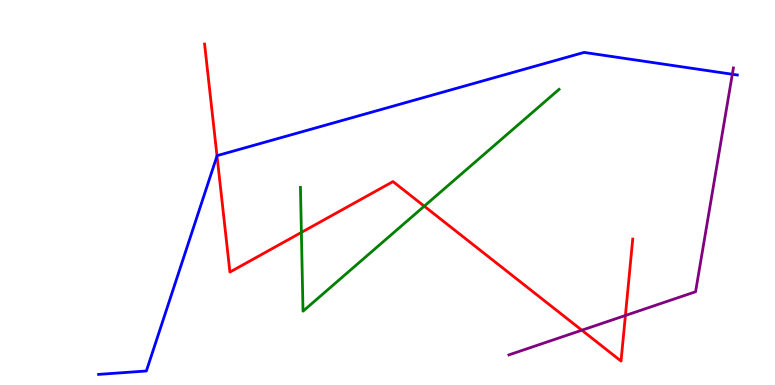[{'lines': ['blue', 'red'], 'intersections': [{'x': 2.8, 'y': 5.95}]}, {'lines': ['green', 'red'], 'intersections': [{'x': 3.89, 'y': 3.96}, {'x': 5.47, 'y': 4.64}]}, {'lines': ['purple', 'red'], 'intersections': [{'x': 7.51, 'y': 1.42}, {'x': 8.07, 'y': 1.81}]}, {'lines': ['blue', 'green'], 'intersections': []}, {'lines': ['blue', 'purple'], 'intersections': [{'x': 9.45, 'y': 8.07}]}, {'lines': ['green', 'purple'], 'intersections': []}]